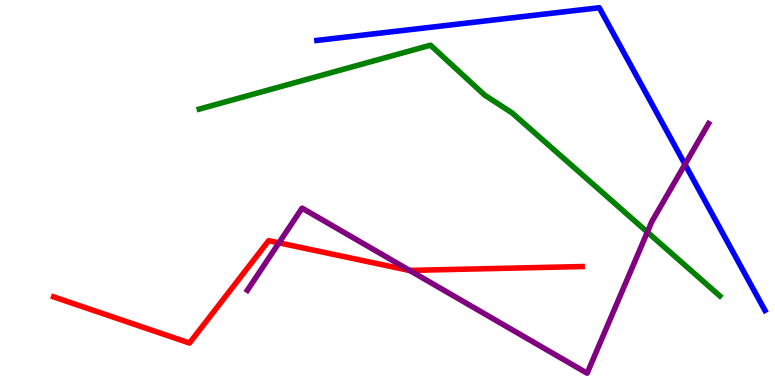[{'lines': ['blue', 'red'], 'intersections': []}, {'lines': ['green', 'red'], 'intersections': []}, {'lines': ['purple', 'red'], 'intersections': [{'x': 3.6, 'y': 3.69}, {'x': 5.29, 'y': 2.98}]}, {'lines': ['blue', 'green'], 'intersections': []}, {'lines': ['blue', 'purple'], 'intersections': [{'x': 8.84, 'y': 5.73}]}, {'lines': ['green', 'purple'], 'intersections': [{'x': 8.35, 'y': 3.97}]}]